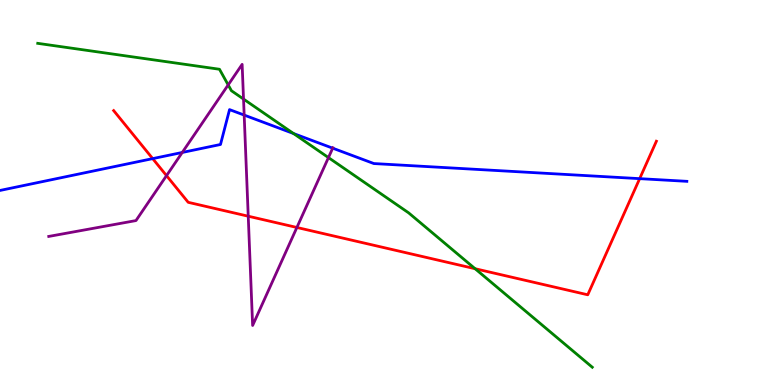[{'lines': ['blue', 'red'], 'intersections': [{'x': 1.97, 'y': 5.88}, {'x': 8.25, 'y': 5.36}]}, {'lines': ['green', 'red'], 'intersections': [{'x': 6.13, 'y': 3.02}]}, {'lines': ['purple', 'red'], 'intersections': [{'x': 2.15, 'y': 5.44}, {'x': 3.2, 'y': 4.38}, {'x': 3.83, 'y': 4.09}]}, {'lines': ['blue', 'green'], 'intersections': [{'x': 3.79, 'y': 6.53}]}, {'lines': ['blue', 'purple'], 'intersections': [{'x': 2.35, 'y': 6.04}, {'x': 3.15, 'y': 7.01}, {'x': 4.29, 'y': 6.15}]}, {'lines': ['green', 'purple'], 'intersections': [{'x': 2.94, 'y': 7.79}, {'x': 3.14, 'y': 7.43}, {'x': 4.24, 'y': 5.91}]}]